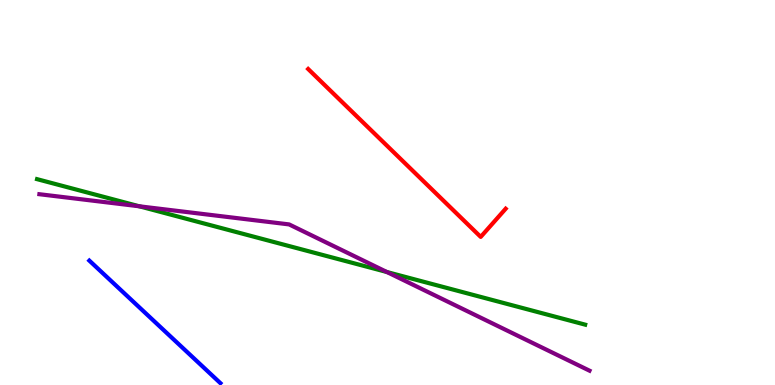[{'lines': ['blue', 'red'], 'intersections': []}, {'lines': ['green', 'red'], 'intersections': []}, {'lines': ['purple', 'red'], 'intersections': []}, {'lines': ['blue', 'green'], 'intersections': []}, {'lines': ['blue', 'purple'], 'intersections': []}, {'lines': ['green', 'purple'], 'intersections': [{'x': 1.8, 'y': 4.64}, {'x': 4.99, 'y': 2.93}]}]